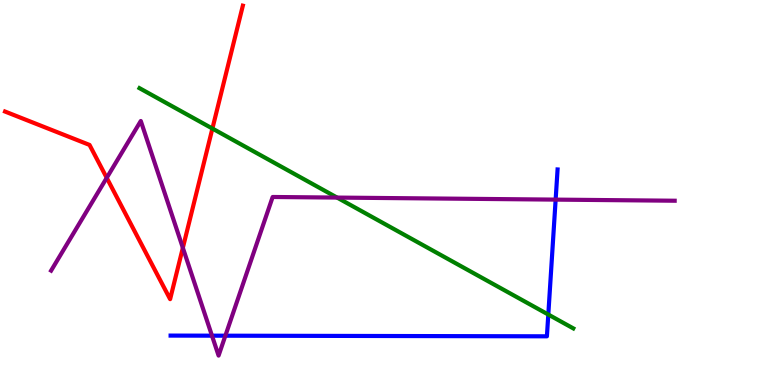[{'lines': ['blue', 'red'], 'intersections': []}, {'lines': ['green', 'red'], 'intersections': [{'x': 2.74, 'y': 6.66}]}, {'lines': ['purple', 'red'], 'intersections': [{'x': 1.38, 'y': 5.38}, {'x': 2.36, 'y': 3.56}]}, {'lines': ['blue', 'green'], 'intersections': [{'x': 7.07, 'y': 1.83}]}, {'lines': ['blue', 'purple'], 'intersections': [{'x': 2.74, 'y': 1.28}, {'x': 2.91, 'y': 1.28}, {'x': 7.17, 'y': 4.82}]}, {'lines': ['green', 'purple'], 'intersections': [{'x': 4.35, 'y': 4.87}]}]